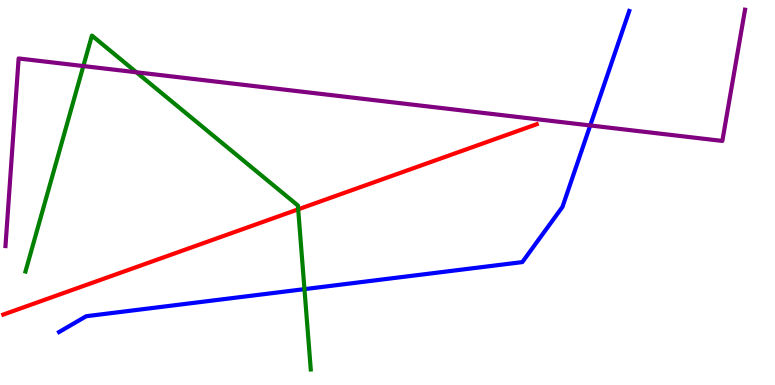[{'lines': ['blue', 'red'], 'intersections': []}, {'lines': ['green', 'red'], 'intersections': [{'x': 3.85, 'y': 4.56}]}, {'lines': ['purple', 'red'], 'intersections': []}, {'lines': ['blue', 'green'], 'intersections': [{'x': 3.93, 'y': 2.49}]}, {'lines': ['blue', 'purple'], 'intersections': [{'x': 7.62, 'y': 6.74}]}, {'lines': ['green', 'purple'], 'intersections': [{'x': 1.08, 'y': 8.28}, {'x': 1.76, 'y': 8.12}]}]